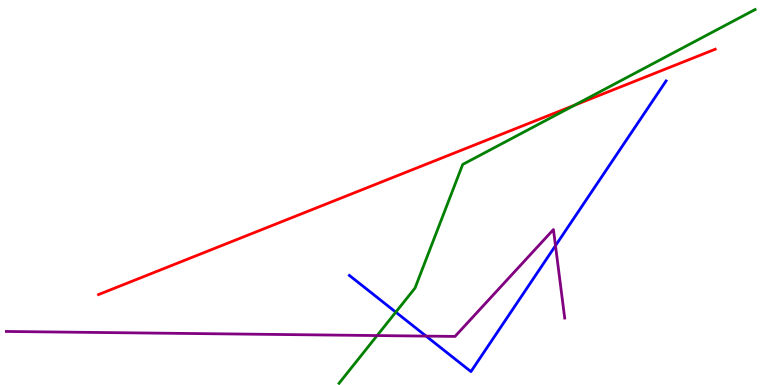[{'lines': ['blue', 'red'], 'intersections': []}, {'lines': ['green', 'red'], 'intersections': [{'x': 7.41, 'y': 7.27}]}, {'lines': ['purple', 'red'], 'intersections': []}, {'lines': ['blue', 'green'], 'intersections': [{'x': 5.11, 'y': 1.89}]}, {'lines': ['blue', 'purple'], 'intersections': [{'x': 5.5, 'y': 1.27}, {'x': 7.17, 'y': 3.62}]}, {'lines': ['green', 'purple'], 'intersections': [{'x': 4.87, 'y': 1.28}]}]